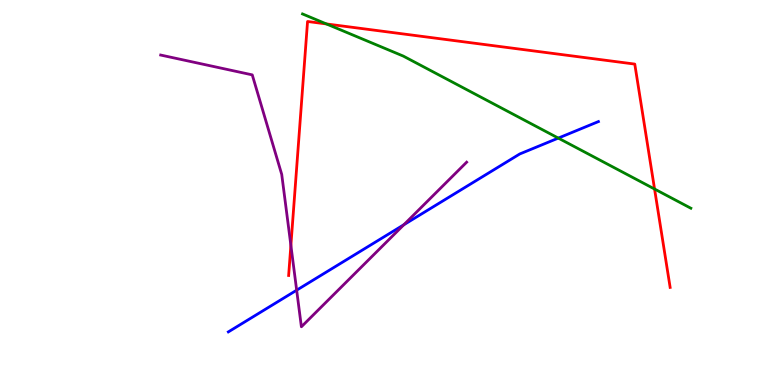[{'lines': ['blue', 'red'], 'intersections': []}, {'lines': ['green', 'red'], 'intersections': [{'x': 4.21, 'y': 9.38}, {'x': 8.45, 'y': 5.09}]}, {'lines': ['purple', 'red'], 'intersections': [{'x': 3.75, 'y': 3.63}]}, {'lines': ['blue', 'green'], 'intersections': [{'x': 7.2, 'y': 6.41}]}, {'lines': ['blue', 'purple'], 'intersections': [{'x': 3.83, 'y': 2.46}, {'x': 5.21, 'y': 4.16}]}, {'lines': ['green', 'purple'], 'intersections': []}]